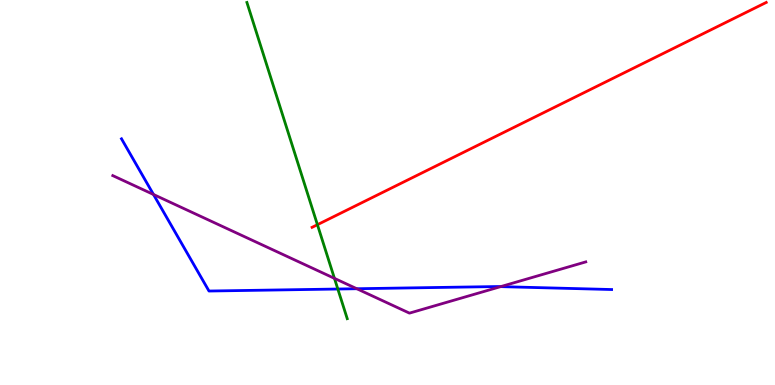[{'lines': ['blue', 'red'], 'intersections': []}, {'lines': ['green', 'red'], 'intersections': [{'x': 4.1, 'y': 4.16}]}, {'lines': ['purple', 'red'], 'intersections': []}, {'lines': ['blue', 'green'], 'intersections': [{'x': 4.36, 'y': 2.49}]}, {'lines': ['blue', 'purple'], 'intersections': [{'x': 1.98, 'y': 4.95}, {'x': 4.6, 'y': 2.5}, {'x': 6.46, 'y': 2.56}]}, {'lines': ['green', 'purple'], 'intersections': [{'x': 4.32, 'y': 2.77}]}]